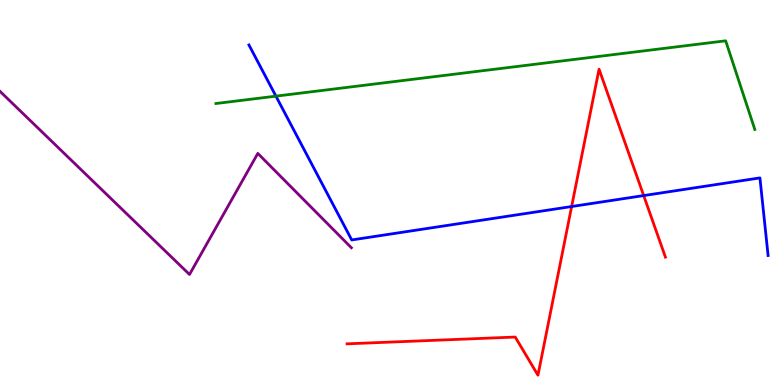[{'lines': ['blue', 'red'], 'intersections': [{'x': 7.38, 'y': 4.64}, {'x': 8.31, 'y': 4.92}]}, {'lines': ['green', 'red'], 'intersections': []}, {'lines': ['purple', 'red'], 'intersections': []}, {'lines': ['blue', 'green'], 'intersections': [{'x': 3.56, 'y': 7.5}]}, {'lines': ['blue', 'purple'], 'intersections': []}, {'lines': ['green', 'purple'], 'intersections': []}]